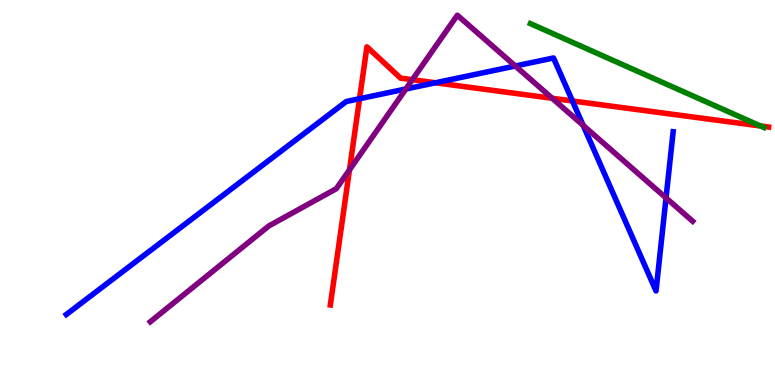[{'lines': ['blue', 'red'], 'intersections': [{'x': 4.64, 'y': 7.44}, {'x': 5.62, 'y': 7.85}, {'x': 7.39, 'y': 7.38}]}, {'lines': ['green', 'red'], 'intersections': [{'x': 9.81, 'y': 6.73}]}, {'lines': ['purple', 'red'], 'intersections': [{'x': 4.51, 'y': 5.59}, {'x': 5.32, 'y': 7.93}, {'x': 7.13, 'y': 7.45}]}, {'lines': ['blue', 'green'], 'intersections': []}, {'lines': ['blue', 'purple'], 'intersections': [{'x': 5.24, 'y': 7.69}, {'x': 6.65, 'y': 8.29}, {'x': 7.52, 'y': 6.74}, {'x': 8.59, 'y': 4.86}]}, {'lines': ['green', 'purple'], 'intersections': []}]